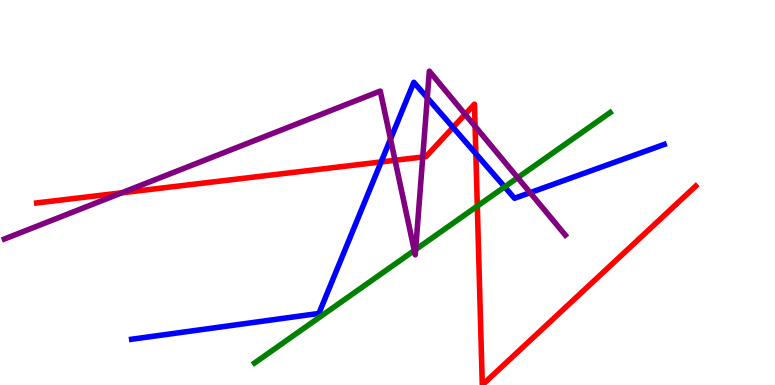[{'lines': ['blue', 'red'], 'intersections': [{'x': 4.92, 'y': 5.79}, {'x': 5.85, 'y': 6.69}, {'x': 6.14, 'y': 6.01}]}, {'lines': ['green', 'red'], 'intersections': [{'x': 6.16, 'y': 4.65}]}, {'lines': ['purple', 'red'], 'intersections': [{'x': 1.57, 'y': 4.99}, {'x': 5.1, 'y': 5.84}, {'x': 5.45, 'y': 5.92}, {'x': 6.0, 'y': 7.03}, {'x': 6.13, 'y': 6.72}]}, {'lines': ['blue', 'green'], 'intersections': [{'x': 6.51, 'y': 5.15}]}, {'lines': ['blue', 'purple'], 'intersections': [{'x': 5.04, 'y': 6.39}, {'x': 5.51, 'y': 7.46}, {'x': 6.84, 'y': 5.0}]}, {'lines': ['green', 'purple'], 'intersections': [{'x': 5.35, 'y': 3.49}, {'x': 5.36, 'y': 3.52}, {'x': 6.68, 'y': 5.39}]}]